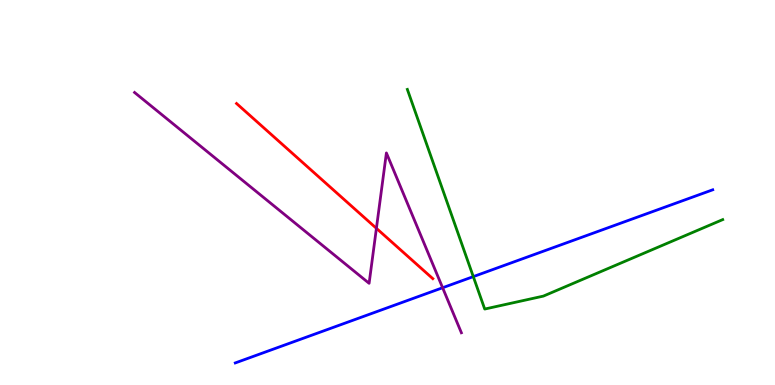[{'lines': ['blue', 'red'], 'intersections': []}, {'lines': ['green', 'red'], 'intersections': []}, {'lines': ['purple', 'red'], 'intersections': [{'x': 4.86, 'y': 4.07}]}, {'lines': ['blue', 'green'], 'intersections': [{'x': 6.11, 'y': 2.82}]}, {'lines': ['blue', 'purple'], 'intersections': [{'x': 5.71, 'y': 2.53}]}, {'lines': ['green', 'purple'], 'intersections': []}]